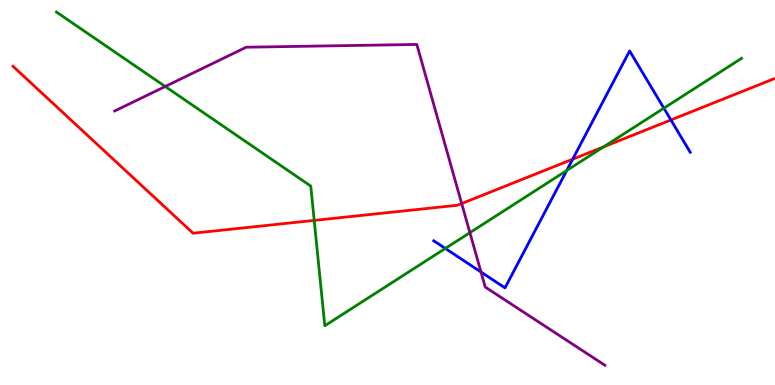[{'lines': ['blue', 'red'], 'intersections': [{'x': 7.39, 'y': 5.86}, {'x': 8.66, 'y': 6.88}]}, {'lines': ['green', 'red'], 'intersections': [{'x': 4.05, 'y': 4.28}, {'x': 7.79, 'y': 6.19}]}, {'lines': ['purple', 'red'], 'intersections': [{'x': 5.96, 'y': 4.71}]}, {'lines': ['blue', 'green'], 'intersections': [{'x': 5.75, 'y': 3.55}, {'x': 7.31, 'y': 5.57}, {'x': 8.57, 'y': 7.19}]}, {'lines': ['blue', 'purple'], 'intersections': [{'x': 6.21, 'y': 2.93}]}, {'lines': ['green', 'purple'], 'intersections': [{'x': 2.13, 'y': 7.75}, {'x': 6.06, 'y': 3.96}]}]